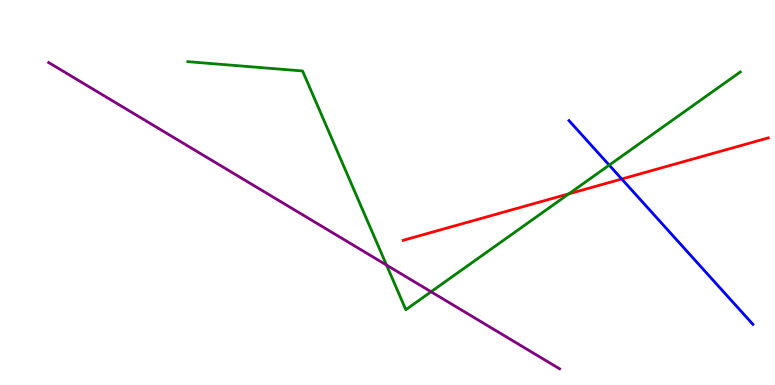[{'lines': ['blue', 'red'], 'intersections': [{'x': 8.02, 'y': 5.35}]}, {'lines': ['green', 'red'], 'intersections': [{'x': 7.34, 'y': 4.96}]}, {'lines': ['purple', 'red'], 'intersections': []}, {'lines': ['blue', 'green'], 'intersections': [{'x': 7.86, 'y': 5.71}]}, {'lines': ['blue', 'purple'], 'intersections': []}, {'lines': ['green', 'purple'], 'intersections': [{'x': 4.99, 'y': 3.12}, {'x': 5.56, 'y': 2.42}]}]